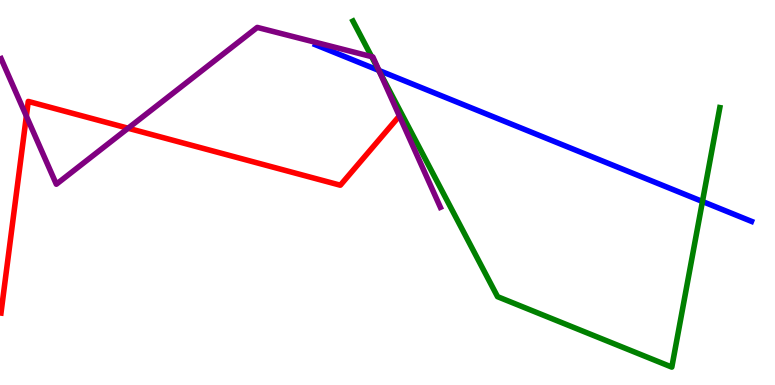[{'lines': ['blue', 'red'], 'intersections': []}, {'lines': ['green', 'red'], 'intersections': []}, {'lines': ['purple', 'red'], 'intersections': [{'x': 0.34, 'y': 6.98}, {'x': 1.65, 'y': 6.67}, {'x': 5.15, 'y': 6.99}]}, {'lines': ['blue', 'green'], 'intersections': [{'x': 4.89, 'y': 8.17}, {'x': 9.06, 'y': 4.77}]}, {'lines': ['blue', 'purple'], 'intersections': [{'x': 4.89, 'y': 8.17}]}, {'lines': ['green', 'purple'], 'intersections': [{'x': 4.79, 'y': 8.53}, {'x': 4.9, 'y': 8.14}]}]